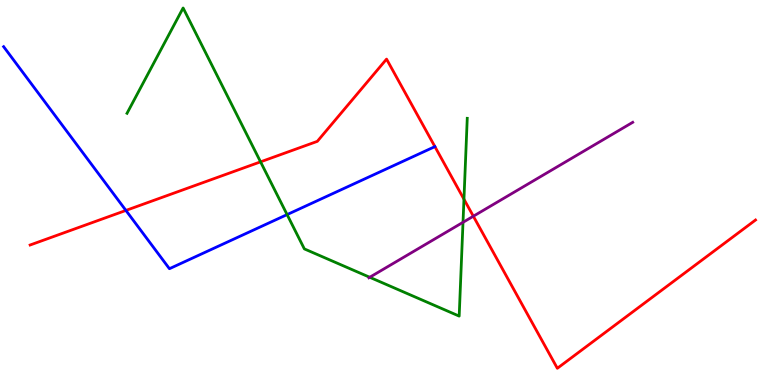[{'lines': ['blue', 'red'], 'intersections': [{'x': 1.62, 'y': 4.53}]}, {'lines': ['green', 'red'], 'intersections': [{'x': 3.36, 'y': 5.8}, {'x': 5.99, 'y': 4.83}]}, {'lines': ['purple', 'red'], 'intersections': [{'x': 6.11, 'y': 4.38}]}, {'lines': ['blue', 'green'], 'intersections': [{'x': 3.7, 'y': 4.43}]}, {'lines': ['blue', 'purple'], 'intersections': []}, {'lines': ['green', 'purple'], 'intersections': [{'x': 4.77, 'y': 2.8}, {'x': 5.97, 'y': 4.23}]}]